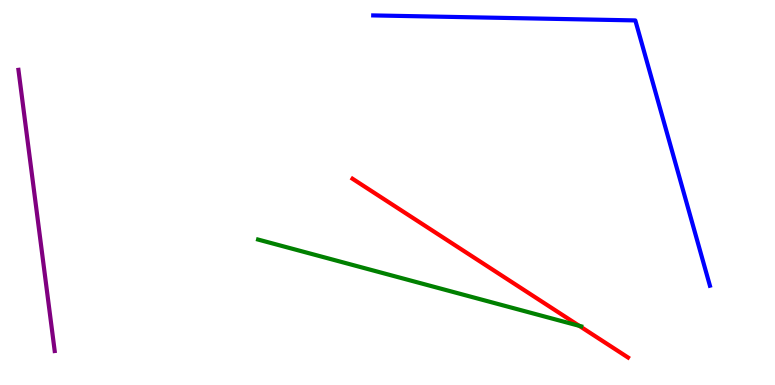[{'lines': ['blue', 'red'], 'intersections': []}, {'lines': ['green', 'red'], 'intersections': [{'x': 7.47, 'y': 1.54}]}, {'lines': ['purple', 'red'], 'intersections': []}, {'lines': ['blue', 'green'], 'intersections': []}, {'lines': ['blue', 'purple'], 'intersections': []}, {'lines': ['green', 'purple'], 'intersections': []}]